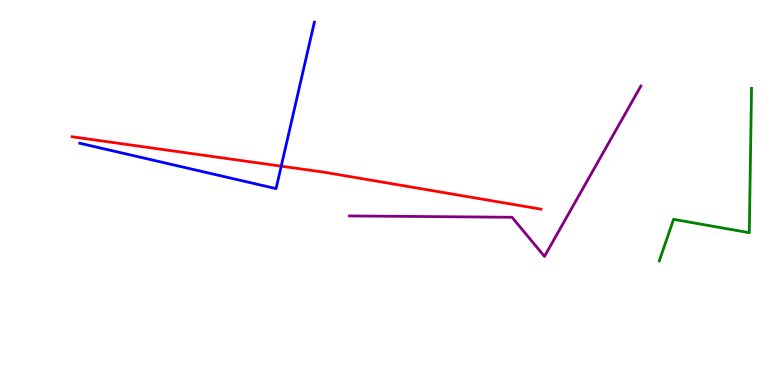[{'lines': ['blue', 'red'], 'intersections': [{'x': 3.63, 'y': 5.68}]}, {'lines': ['green', 'red'], 'intersections': []}, {'lines': ['purple', 'red'], 'intersections': []}, {'lines': ['blue', 'green'], 'intersections': []}, {'lines': ['blue', 'purple'], 'intersections': []}, {'lines': ['green', 'purple'], 'intersections': []}]